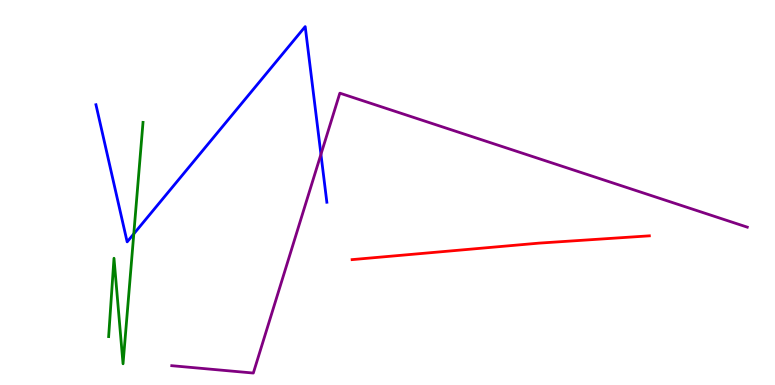[{'lines': ['blue', 'red'], 'intersections': []}, {'lines': ['green', 'red'], 'intersections': []}, {'lines': ['purple', 'red'], 'intersections': []}, {'lines': ['blue', 'green'], 'intersections': [{'x': 1.73, 'y': 3.93}]}, {'lines': ['blue', 'purple'], 'intersections': [{'x': 4.14, 'y': 5.99}]}, {'lines': ['green', 'purple'], 'intersections': []}]